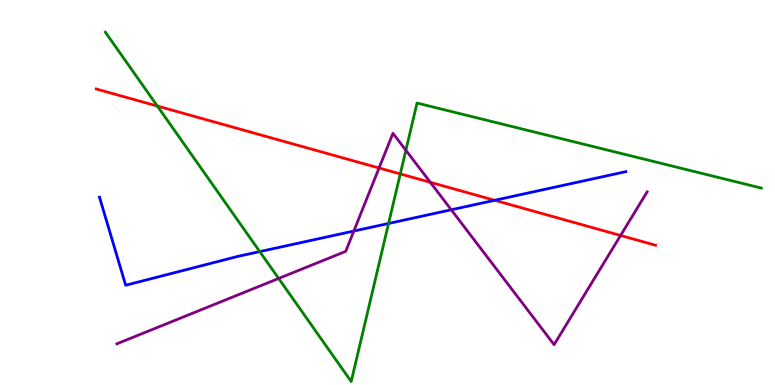[{'lines': ['blue', 'red'], 'intersections': [{'x': 6.38, 'y': 4.8}]}, {'lines': ['green', 'red'], 'intersections': [{'x': 2.03, 'y': 7.25}, {'x': 5.16, 'y': 5.48}]}, {'lines': ['purple', 'red'], 'intersections': [{'x': 4.89, 'y': 5.64}, {'x': 5.55, 'y': 5.26}, {'x': 8.01, 'y': 3.88}]}, {'lines': ['blue', 'green'], 'intersections': [{'x': 3.35, 'y': 3.47}, {'x': 5.01, 'y': 4.2}]}, {'lines': ['blue', 'purple'], 'intersections': [{'x': 4.57, 'y': 4.0}, {'x': 5.82, 'y': 4.55}]}, {'lines': ['green', 'purple'], 'intersections': [{'x': 3.6, 'y': 2.77}, {'x': 5.24, 'y': 6.1}]}]